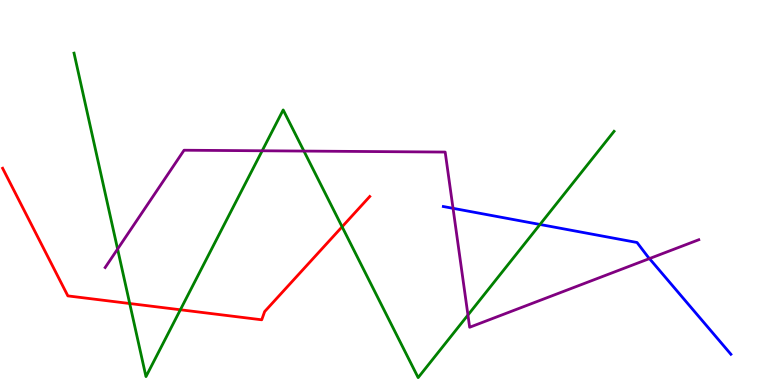[{'lines': ['blue', 'red'], 'intersections': []}, {'lines': ['green', 'red'], 'intersections': [{'x': 1.67, 'y': 2.12}, {'x': 2.33, 'y': 1.95}, {'x': 4.41, 'y': 4.11}]}, {'lines': ['purple', 'red'], 'intersections': []}, {'lines': ['blue', 'green'], 'intersections': [{'x': 6.97, 'y': 4.17}]}, {'lines': ['blue', 'purple'], 'intersections': [{'x': 5.85, 'y': 4.59}, {'x': 8.38, 'y': 3.28}]}, {'lines': ['green', 'purple'], 'intersections': [{'x': 1.52, 'y': 3.53}, {'x': 3.38, 'y': 6.08}, {'x': 3.92, 'y': 6.08}, {'x': 6.04, 'y': 1.82}]}]